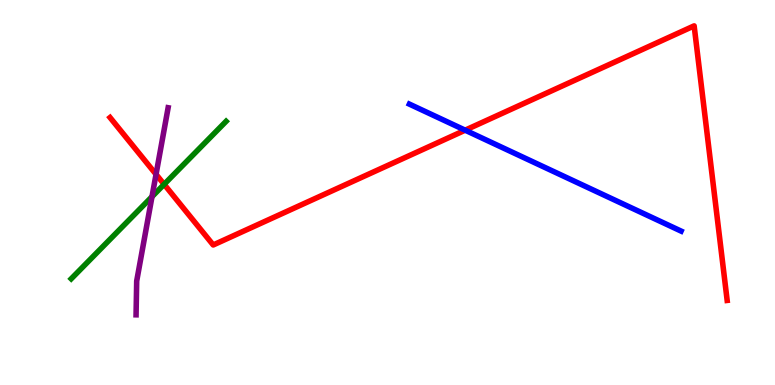[{'lines': ['blue', 'red'], 'intersections': [{'x': 6.0, 'y': 6.62}]}, {'lines': ['green', 'red'], 'intersections': [{'x': 2.12, 'y': 5.21}]}, {'lines': ['purple', 'red'], 'intersections': [{'x': 2.01, 'y': 5.47}]}, {'lines': ['blue', 'green'], 'intersections': []}, {'lines': ['blue', 'purple'], 'intersections': []}, {'lines': ['green', 'purple'], 'intersections': [{'x': 1.96, 'y': 4.89}]}]